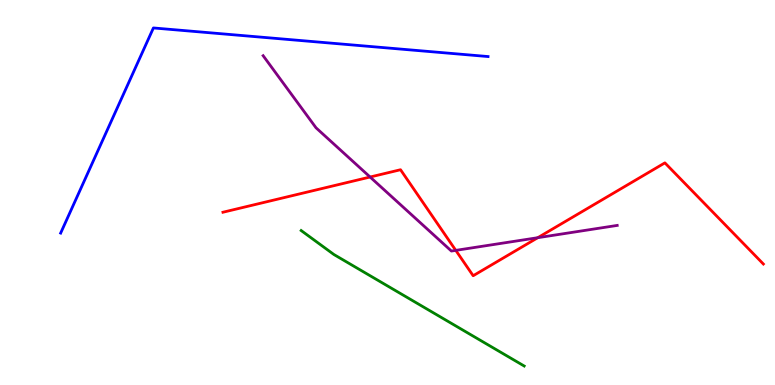[{'lines': ['blue', 'red'], 'intersections': []}, {'lines': ['green', 'red'], 'intersections': []}, {'lines': ['purple', 'red'], 'intersections': [{'x': 4.78, 'y': 5.4}, {'x': 5.88, 'y': 3.5}, {'x': 6.94, 'y': 3.83}]}, {'lines': ['blue', 'green'], 'intersections': []}, {'lines': ['blue', 'purple'], 'intersections': []}, {'lines': ['green', 'purple'], 'intersections': []}]